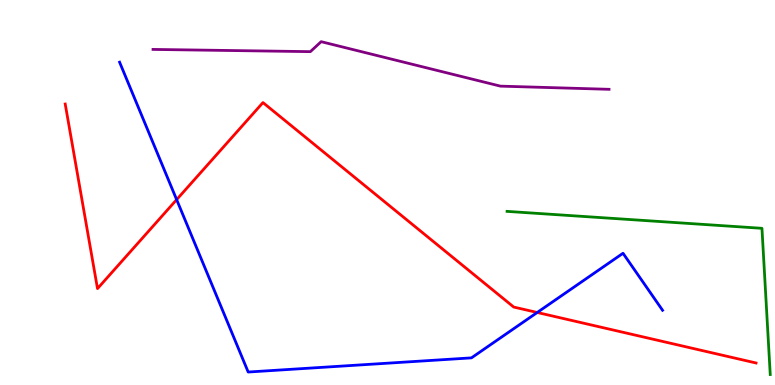[{'lines': ['blue', 'red'], 'intersections': [{'x': 2.28, 'y': 4.81}, {'x': 6.93, 'y': 1.88}]}, {'lines': ['green', 'red'], 'intersections': []}, {'lines': ['purple', 'red'], 'intersections': []}, {'lines': ['blue', 'green'], 'intersections': []}, {'lines': ['blue', 'purple'], 'intersections': []}, {'lines': ['green', 'purple'], 'intersections': []}]